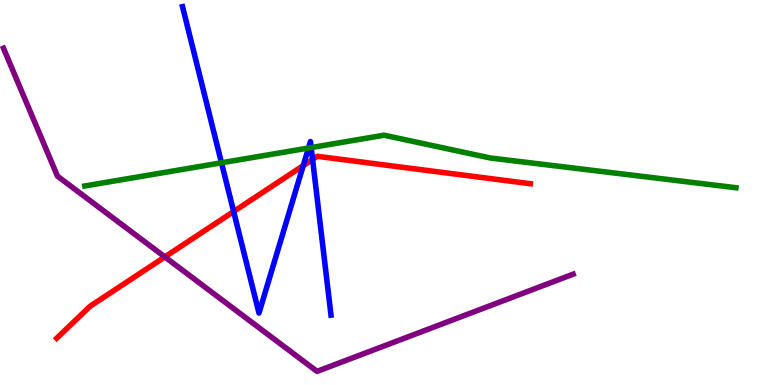[{'lines': ['blue', 'red'], 'intersections': [{'x': 3.01, 'y': 4.51}, {'x': 3.91, 'y': 5.7}, {'x': 4.03, 'y': 5.86}]}, {'lines': ['green', 'red'], 'intersections': []}, {'lines': ['purple', 'red'], 'intersections': [{'x': 2.13, 'y': 3.33}]}, {'lines': ['blue', 'green'], 'intersections': [{'x': 2.86, 'y': 5.77}, {'x': 3.98, 'y': 6.16}, {'x': 4.02, 'y': 6.17}]}, {'lines': ['blue', 'purple'], 'intersections': []}, {'lines': ['green', 'purple'], 'intersections': []}]